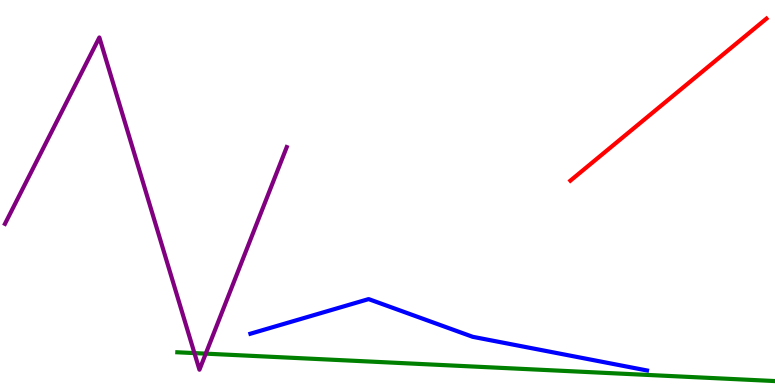[{'lines': ['blue', 'red'], 'intersections': []}, {'lines': ['green', 'red'], 'intersections': []}, {'lines': ['purple', 'red'], 'intersections': []}, {'lines': ['blue', 'green'], 'intersections': []}, {'lines': ['blue', 'purple'], 'intersections': []}, {'lines': ['green', 'purple'], 'intersections': [{'x': 2.51, 'y': 0.829}, {'x': 2.65, 'y': 0.814}]}]